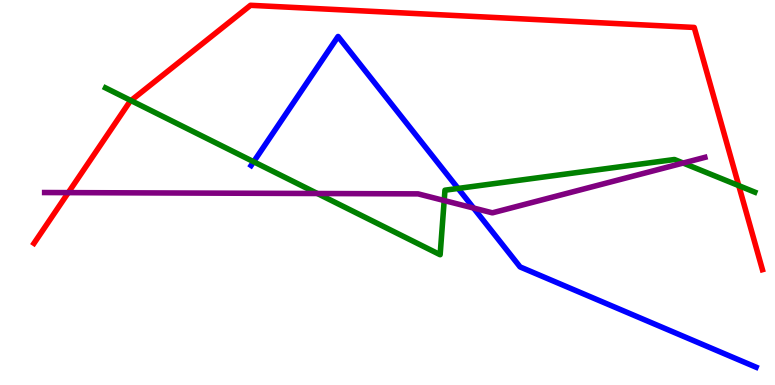[{'lines': ['blue', 'red'], 'intersections': []}, {'lines': ['green', 'red'], 'intersections': [{'x': 1.69, 'y': 7.39}, {'x': 9.53, 'y': 5.18}]}, {'lines': ['purple', 'red'], 'intersections': [{'x': 0.881, 'y': 5.0}]}, {'lines': ['blue', 'green'], 'intersections': [{'x': 3.27, 'y': 5.8}, {'x': 5.91, 'y': 5.11}]}, {'lines': ['blue', 'purple'], 'intersections': [{'x': 6.11, 'y': 4.6}]}, {'lines': ['green', 'purple'], 'intersections': [{'x': 4.1, 'y': 4.97}, {'x': 5.73, 'y': 4.79}, {'x': 8.81, 'y': 5.77}]}]